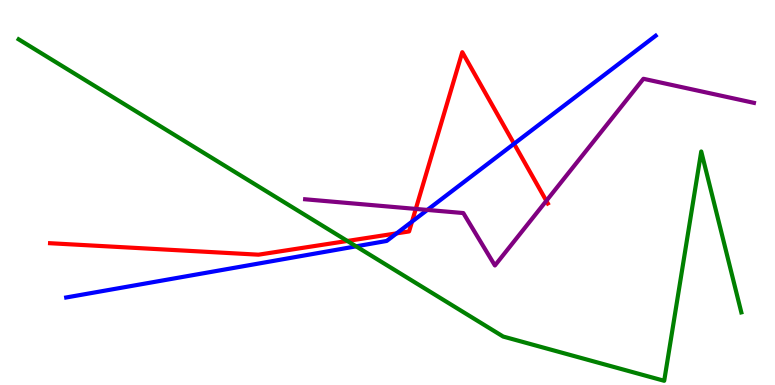[{'lines': ['blue', 'red'], 'intersections': [{'x': 5.12, 'y': 3.94}, {'x': 5.32, 'y': 4.24}, {'x': 6.63, 'y': 6.27}]}, {'lines': ['green', 'red'], 'intersections': [{'x': 4.48, 'y': 3.74}]}, {'lines': ['purple', 'red'], 'intersections': [{'x': 5.36, 'y': 4.57}, {'x': 7.05, 'y': 4.78}]}, {'lines': ['blue', 'green'], 'intersections': [{'x': 4.59, 'y': 3.6}]}, {'lines': ['blue', 'purple'], 'intersections': [{'x': 5.51, 'y': 4.55}]}, {'lines': ['green', 'purple'], 'intersections': []}]